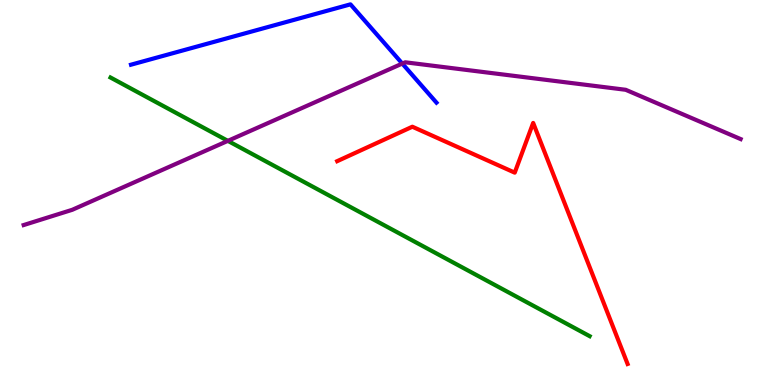[{'lines': ['blue', 'red'], 'intersections': []}, {'lines': ['green', 'red'], 'intersections': []}, {'lines': ['purple', 'red'], 'intersections': []}, {'lines': ['blue', 'green'], 'intersections': []}, {'lines': ['blue', 'purple'], 'intersections': [{'x': 5.19, 'y': 8.35}]}, {'lines': ['green', 'purple'], 'intersections': [{'x': 2.94, 'y': 6.34}]}]